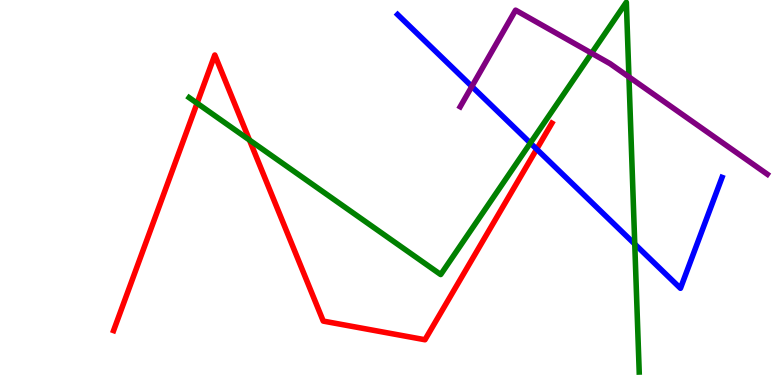[{'lines': ['blue', 'red'], 'intersections': [{'x': 6.92, 'y': 6.13}]}, {'lines': ['green', 'red'], 'intersections': [{'x': 2.54, 'y': 7.32}, {'x': 3.22, 'y': 6.36}]}, {'lines': ['purple', 'red'], 'intersections': []}, {'lines': ['blue', 'green'], 'intersections': [{'x': 6.84, 'y': 6.28}, {'x': 8.19, 'y': 3.66}]}, {'lines': ['blue', 'purple'], 'intersections': [{'x': 6.09, 'y': 7.76}]}, {'lines': ['green', 'purple'], 'intersections': [{'x': 7.63, 'y': 8.62}, {'x': 8.12, 'y': 8.0}]}]